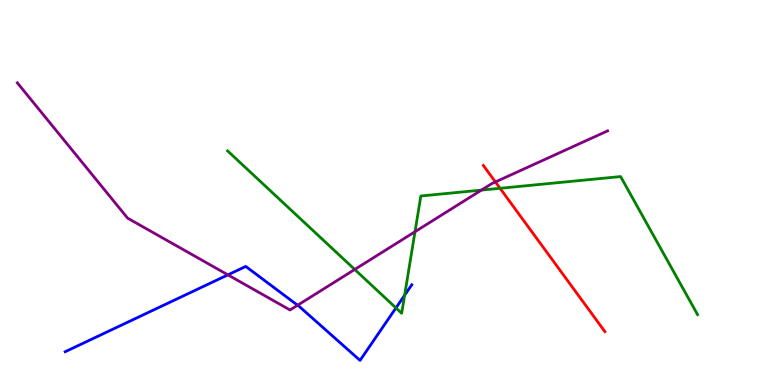[{'lines': ['blue', 'red'], 'intersections': []}, {'lines': ['green', 'red'], 'intersections': [{'x': 6.45, 'y': 5.11}]}, {'lines': ['purple', 'red'], 'intersections': [{'x': 6.39, 'y': 5.27}]}, {'lines': ['blue', 'green'], 'intersections': [{'x': 5.11, 'y': 2.0}, {'x': 5.22, 'y': 2.33}]}, {'lines': ['blue', 'purple'], 'intersections': [{'x': 2.94, 'y': 2.86}, {'x': 3.84, 'y': 2.07}]}, {'lines': ['green', 'purple'], 'intersections': [{'x': 4.58, 'y': 3.0}, {'x': 5.35, 'y': 3.98}, {'x': 6.21, 'y': 5.06}]}]